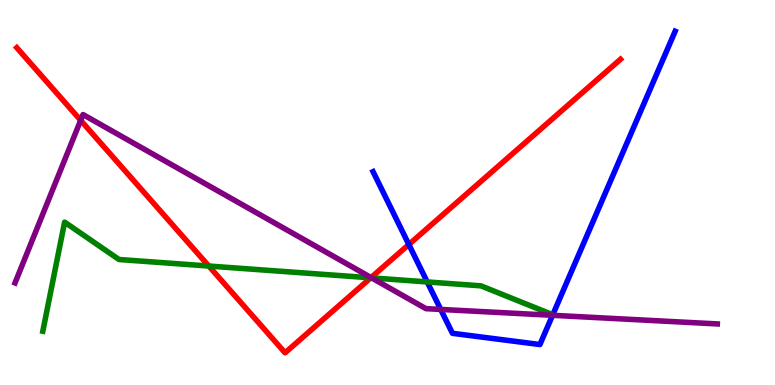[{'lines': ['blue', 'red'], 'intersections': [{'x': 5.28, 'y': 3.65}]}, {'lines': ['green', 'red'], 'intersections': [{'x': 2.69, 'y': 3.09}, {'x': 4.78, 'y': 2.78}]}, {'lines': ['purple', 'red'], 'intersections': [{'x': 1.04, 'y': 6.87}, {'x': 4.79, 'y': 2.79}]}, {'lines': ['blue', 'green'], 'intersections': [{'x': 5.51, 'y': 2.68}]}, {'lines': ['blue', 'purple'], 'intersections': [{'x': 5.69, 'y': 1.96}, {'x': 7.13, 'y': 1.81}]}, {'lines': ['green', 'purple'], 'intersections': [{'x': 4.79, 'y': 2.78}]}]